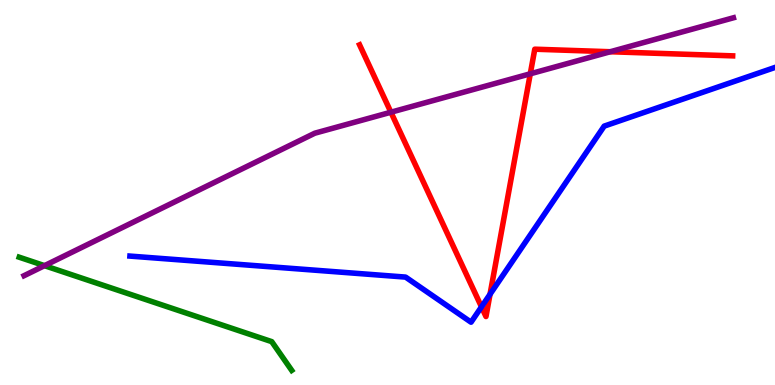[{'lines': ['blue', 'red'], 'intersections': [{'x': 6.21, 'y': 2.03}, {'x': 6.32, 'y': 2.36}]}, {'lines': ['green', 'red'], 'intersections': []}, {'lines': ['purple', 'red'], 'intersections': [{'x': 5.04, 'y': 7.09}, {'x': 6.84, 'y': 8.08}, {'x': 7.87, 'y': 8.66}]}, {'lines': ['blue', 'green'], 'intersections': []}, {'lines': ['blue', 'purple'], 'intersections': []}, {'lines': ['green', 'purple'], 'intersections': [{'x': 0.574, 'y': 3.1}]}]